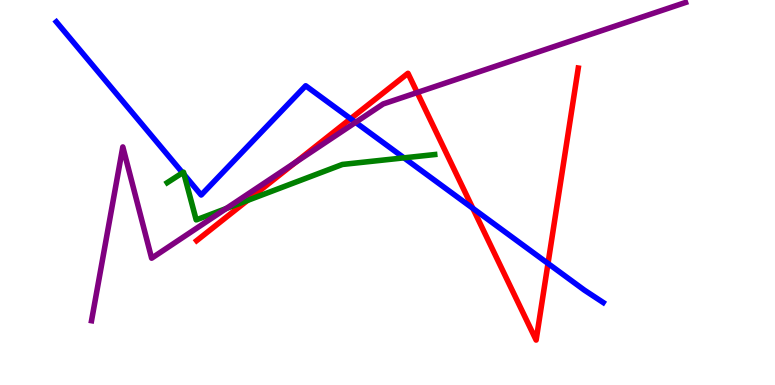[{'lines': ['blue', 'red'], 'intersections': [{'x': 4.52, 'y': 6.92}, {'x': 6.1, 'y': 4.59}, {'x': 7.07, 'y': 3.16}]}, {'lines': ['green', 'red'], 'intersections': [{'x': 3.19, 'y': 4.79}]}, {'lines': ['purple', 'red'], 'intersections': [{'x': 3.81, 'y': 5.78}, {'x': 5.38, 'y': 7.6}]}, {'lines': ['blue', 'green'], 'intersections': [{'x': 2.36, 'y': 5.51}, {'x': 2.38, 'y': 5.46}, {'x': 5.21, 'y': 5.9}]}, {'lines': ['blue', 'purple'], 'intersections': [{'x': 4.59, 'y': 6.82}]}, {'lines': ['green', 'purple'], 'intersections': [{'x': 2.92, 'y': 4.58}]}]